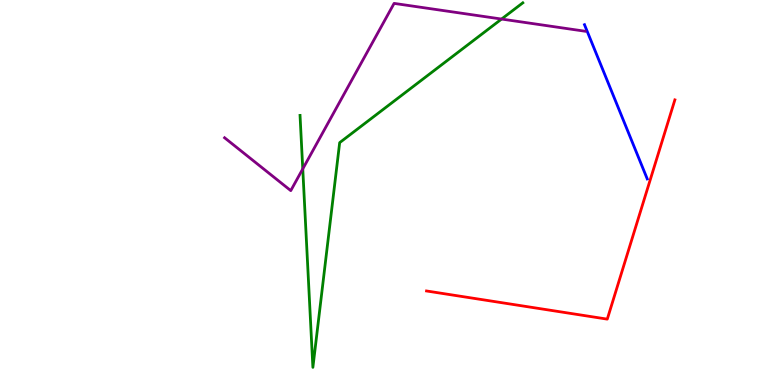[{'lines': ['blue', 'red'], 'intersections': []}, {'lines': ['green', 'red'], 'intersections': []}, {'lines': ['purple', 'red'], 'intersections': []}, {'lines': ['blue', 'green'], 'intersections': []}, {'lines': ['blue', 'purple'], 'intersections': []}, {'lines': ['green', 'purple'], 'intersections': [{'x': 3.91, 'y': 5.61}, {'x': 6.47, 'y': 9.51}]}]